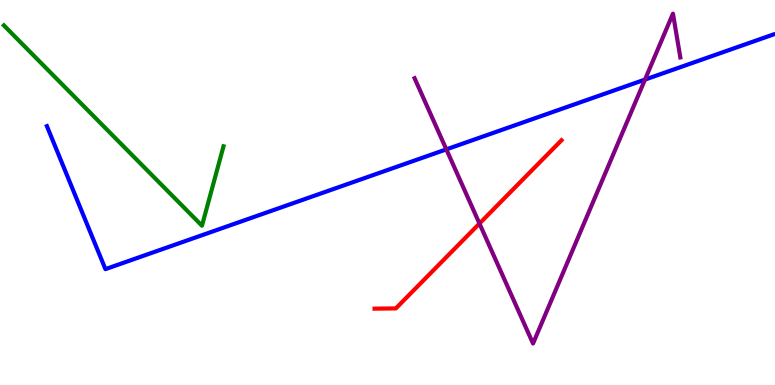[{'lines': ['blue', 'red'], 'intersections': []}, {'lines': ['green', 'red'], 'intersections': []}, {'lines': ['purple', 'red'], 'intersections': [{'x': 6.19, 'y': 4.19}]}, {'lines': ['blue', 'green'], 'intersections': []}, {'lines': ['blue', 'purple'], 'intersections': [{'x': 5.76, 'y': 6.12}, {'x': 8.32, 'y': 7.93}]}, {'lines': ['green', 'purple'], 'intersections': []}]